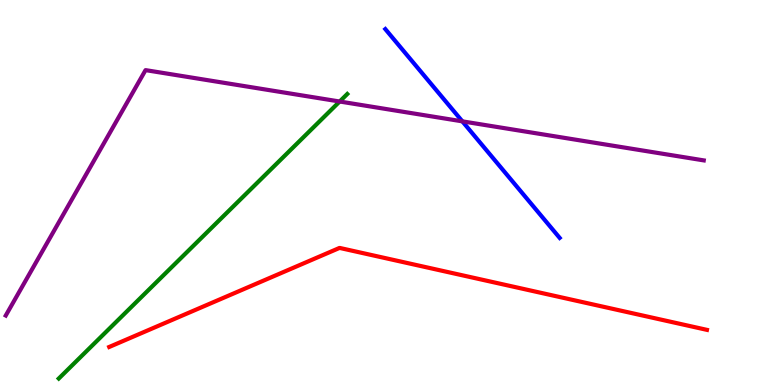[{'lines': ['blue', 'red'], 'intersections': []}, {'lines': ['green', 'red'], 'intersections': []}, {'lines': ['purple', 'red'], 'intersections': []}, {'lines': ['blue', 'green'], 'intersections': []}, {'lines': ['blue', 'purple'], 'intersections': [{'x': 5.97, 'y': 6.85}]}, {'lines': ['green', 'purple'], 'intersections': [{'x': 4.38, 'y': 7.36}]}]